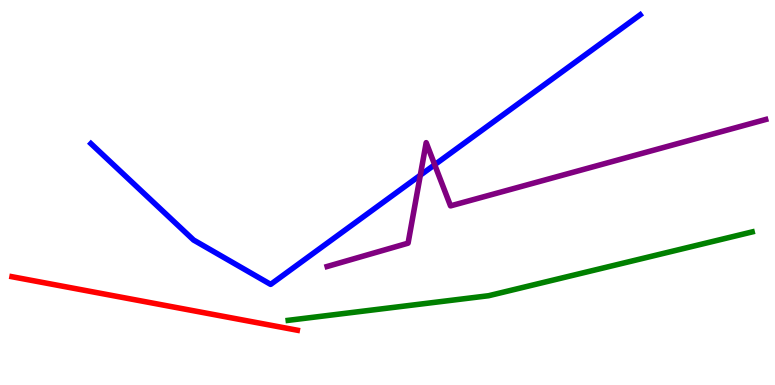[{'lines': ['blue', 'red'], 'intersections': []}, {'lines': ['green', 'red'], 'intersections': []}, {'lines': ['purple', 'red'], 'intersections': []}, {'lines': ['blue', 'green'], 'intersections': []}, {'lines': ['blue', 'purple'], 'intersections': [{'x': 5.42, 'y': 5.45}, {'x': 5.61, 'y': 5.72}]}, {'lines': ['green', 'purple'], 'intersections': []}]